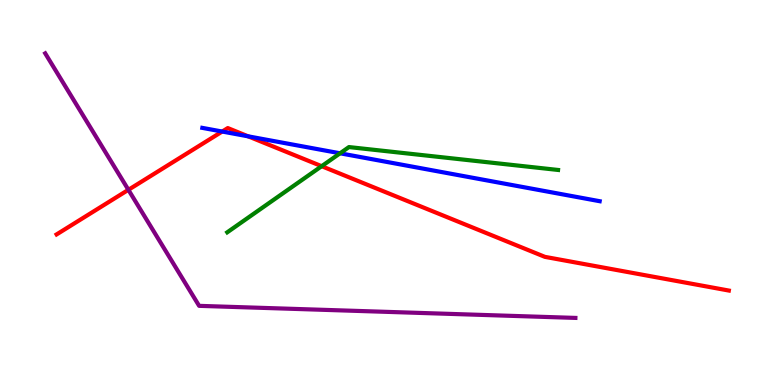[{'lines': ['blue', 'red'], 'intersections': [{'x': 2.87, 'y': 6.58}, {'x': 3.2, 'y': 6.46}]}, {'lines': ['green', 'red'], 'intersections': [{'x': 4.15, 'y': 5.68}]}, {'lines': ['purple', 'red'], 'intersections': [{'x': 1.66, 'y': 5.07}]}, {'lines': ['blue', 'green'], 'intersections': [{'x': 4.39, 'y': 6.02}]}, {'lines': ['blue', 'purple'], 'intersections': []}, {'lines': ['green', 'purple'], 'intersections': []}]